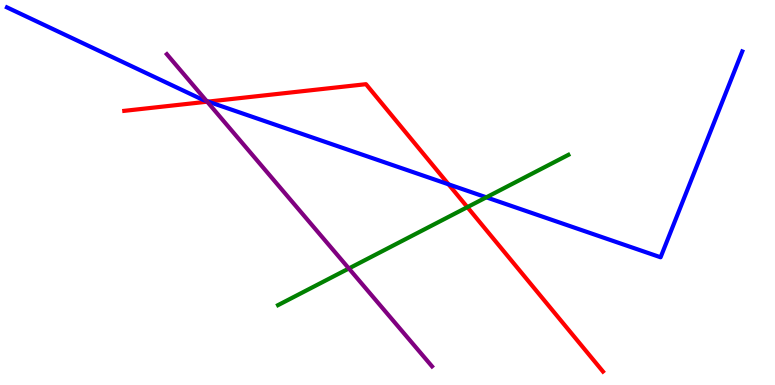[{'lines': ['blue', 'red'], 'intersections': [{'x': 2.69, 'y': 7.36}, {'x': 5.79, 'y': 5.21}]}, {'lines': ['green', 'red'], 'intersections': [{'x': 6.03, 'y': 4.62}]}, {'lines': ['purple', 'red'], 'intersections': [{'x': 2.67, 'y': 7.36}]}, {'lines': ['blue', 'green'], 'intersections': [{'x': 6.28, 'y': 4.87}]}, {'lines': ['blue', 'purple'], 'intersections': [{'x': 2.67, 'y': 7.37}]}, {'lines': ['green', 'purple'], 'intersections': [{'x': 4.5, 'y': 3.03}]}]